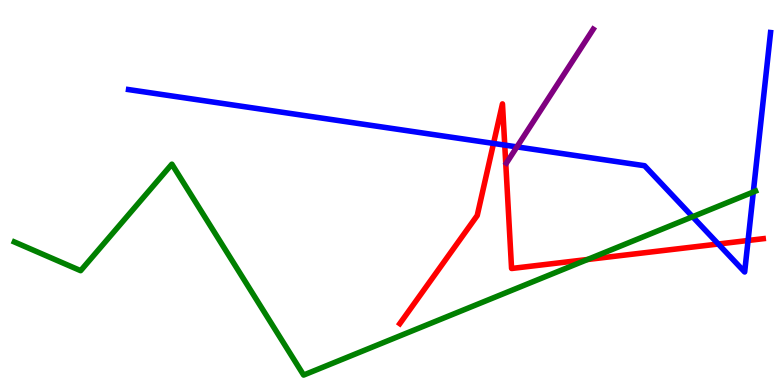[{'lines': ['blue', 'red'], 'intersections': [{'x': 6.37, 'y': 6.27}, {'x': 6.51, 'y': 6.23}, {'x': 9.27, 'y': 3.66}, {'x': 9.65, 'y': 3.75}]}, {'lines': ['green', 'red'], 'intersections': [{'x': 7.58, 'y': 3.26}]}, {'lines': ['purple', 'red'], 'intersections': []}, {'lines': ['blue', 'green'], 'intersections': [{'x': 8.94, 'y': 4.37}, {'x': 9.72, 'y': 5.01}]}, {'lines': ['blue', 'purple'], 'intersections': [{'x': 6.67, 'y': 6.18}]}, {'lines': ['green', 'purple'], 'intersections': []}]